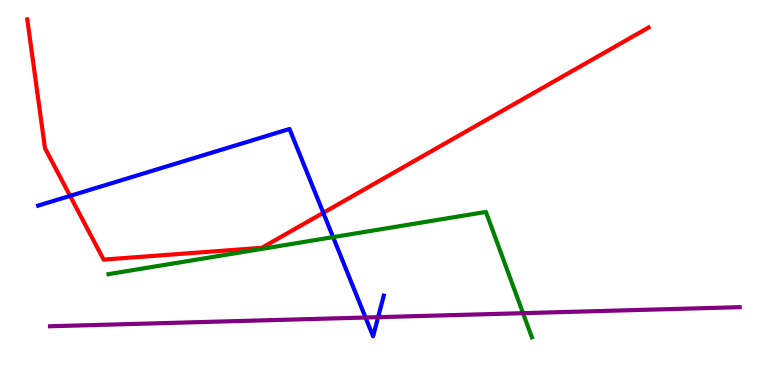[{'lines': ['blue', 'red'], 'intersections': [{'x': 0.904, 'y': 4.91}, {'x': 4.17, 'y': 4.47}]}, {'lines': ['green', 'red'], 'intersections': []}, {'lines': ['purple', 'red'], 'intersections': []}, {'lines': ['blue', 'green'], 'intersections': [{'x': 4.3, 'y': 3.84}]}, {'lines': ['blue', 'purple'], 'intersections': [{'x': 4.72, 'y': 1.75}, {'x': 4.88, 'y': 1.76}]}, {'lines': ['green', 'purple'], 'intersections': [{'x': 6.75, 'y': 1.87}]}]